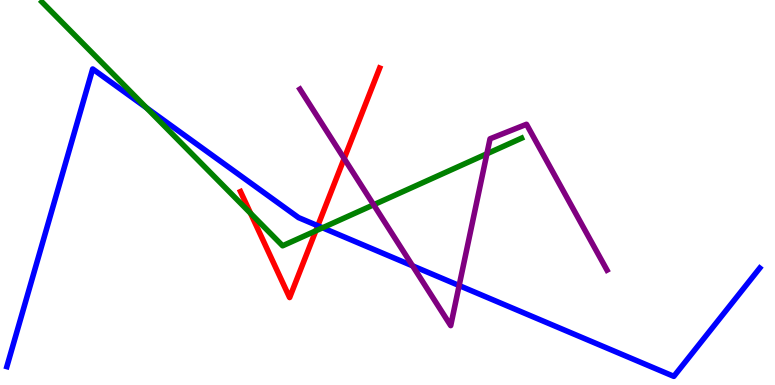[{'lines': ['blue', 'red'], 'intersections': [{'x': 4.1, 'y': 4.14}]}, {'lines': ['green', 'red'], 'intersections': [{'x': 3.23, 'y': 4.46}, {'x': 4.07, 'y': 4.0}]}, {'lines': ['purple', 'red'], 'intersections': [{'x': 4.44, 'y': 5.88}]}, {'lines': ['blue', 'green'], 'intersections': [{'x': 1.89, 'y': 7.2}, {'x': 4.16, 'y': 4.08}]}, {'lines': ['blue', 'purple'], 'intersections': [{'x': 5.32, 'y': 3.09}, {'x': 5.92, 'y': 2.58}]}, {'lines': ['green', 'purple'], 'intersections': [{'x': 4.82, 'y': 4.68}, {'x': 6.28, 'y': 6.01}]}]